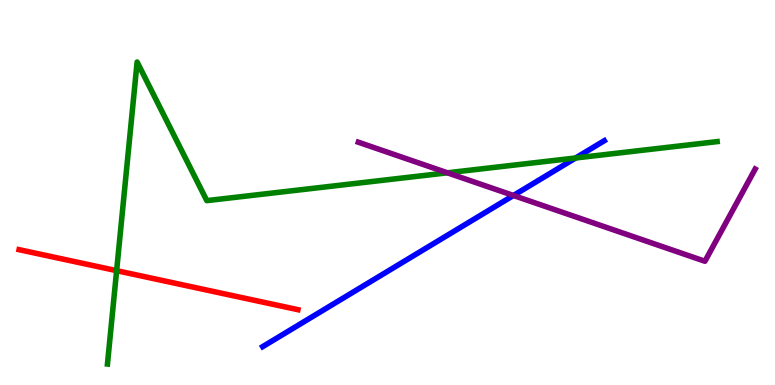[{'lines': ['blue', 'red'], 'intersections': []}, {'lines': ['green', 'red'], 'intersections': [{'x': 1.5, 'y': 2.97}]}, {'lines': ['purple', 'red'], 'intersections': []}, {'lines': ['blue', 'green'], 'intersections': [{'x': 7.43, 'y': 5.9}]}, {'lines': ['blue', 'purple'], 'intersections': [{'x': 6.63, 'y': 4.92}]}, {'lines': ['green', 'purple'], 'intersections': [{'x': 5.77, 'y': 5.51}]}]